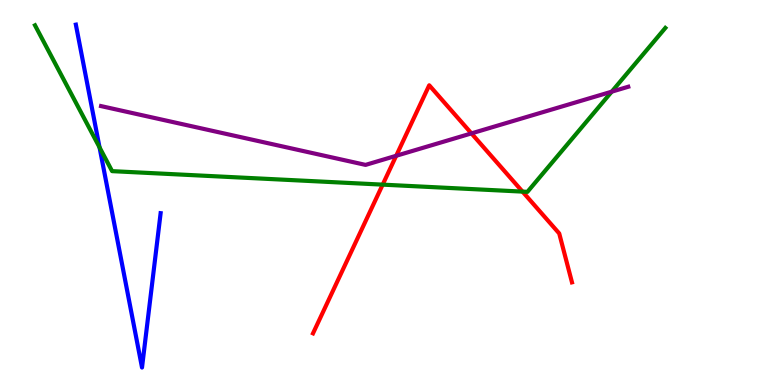[{'lines': ['blue', 'red'], 'intersections': []}, {'lines': ['green', 'red'], 'intersections': [{'x': 4.94, 'y': 5.2}, {'x': 6.74, 'y': 5.02}]}, {'lines': ['purple', 'red'], 'intersections': [{'x': 5.11, 'y': 5.95}, {'x': 6.08, 'y': 6.54}]}, {'lines': ['blue', 'green'], 'intersections': [{'x': 1.28, 'y': 6.17}]}, {'lines': ['blue', 'purple'], 'intersections': []}, {'lines': ['green', 'purple'], 'intersections': [{'x': 7.89, 'y': 7.62}]}]